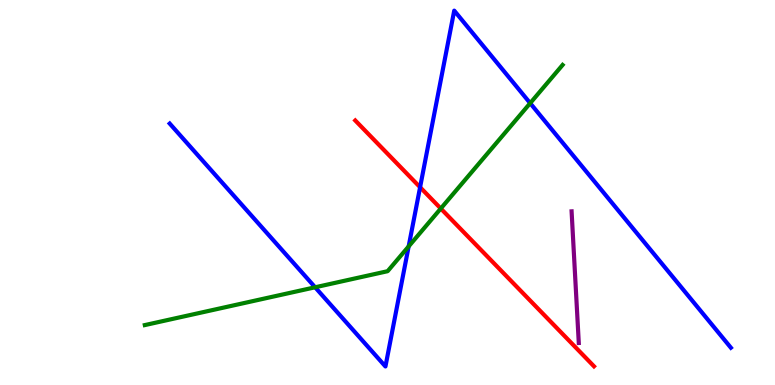[{'lines': ['blue', 'red'], 'intersections': [{'x': 5.42, 'y': 5.14}]}, {'lines': ['green', 'red'], 'intersections': [{'x': 5.69, 'y': 4.58}]}, {'lines': ['purple', 'red'], 'intersections': []}, {'lines': ['blue', 'green'], 'intersections': [{'x': 4.07, 'y': 2.54}, {'x': 5.27, 'y': 3.6}, {'x': 6.84, 'y': 7.32}]}, {'lines': ['blue', 'purple'], 'intersections': []}, {'lines': ['green', 'purple'], 'intersections': []}]